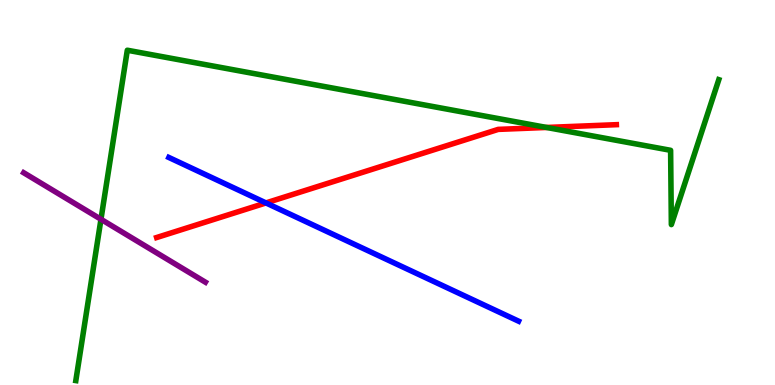[{'lines': ['blue', 'red'], 'intersections': [{'x': 3.43, 'y': 4.73}]}, {'lines': ['green', 'red'], 'intersections': [{'x': 7.05, 'y': 6.69}]}, {'lines': ['purple', 'red'], 'intersections': []}, {'lines': ['blue', 'green'], 'intersections': []}, {'lines': ['blue', 'purple'], 'intersections': []}, {'lines': ['green', 'purple'], 'intersections': [{'x': 1.3, 'y': 4.3}]}]